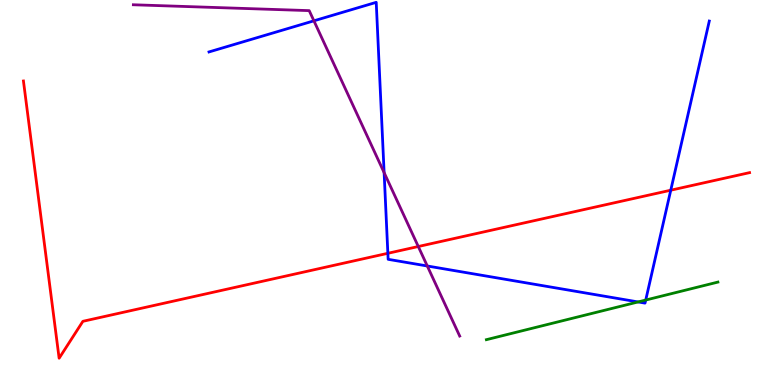[{'lines': ['blue', 'red'], 'intersections': [{'x': 5.0, 'y': 3.42}, {'x': 8.65, 'y': 5.06}]}, {'lines': ['green', 'red'], 'intersections': []}, {'lines': ['purple', 'red'], 'intersections': [{'x': 5.4, 'y': 3.6}]}, {'lines': ['blue', 'green'], 'intersections': [{'x': 8.23, 'y': 2.16}, {'x': 8.33, 'y': 2.21}]}, {'lines': ['blue', 'purple'], 'intersections': [{'x': 4.05, 'y': 9.46}, {'x': 4.96, 'y': 5.52}, {'x': 5.51, 'y': 3.09}]}, {'lines': ['green', 'purple'], 'intersections': []}]